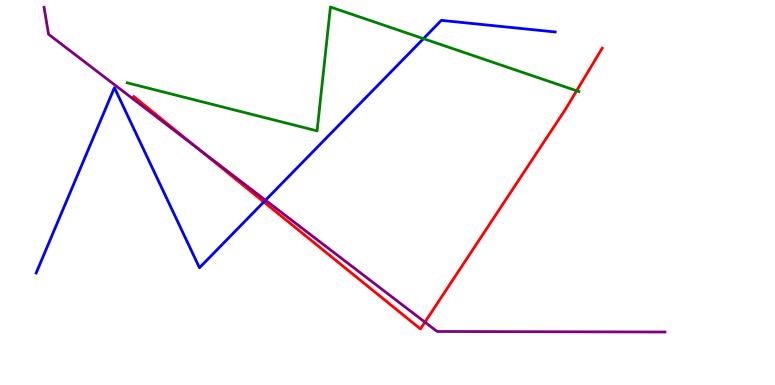[{'lines': ['blue', 'red'], 'intersections': [{'x': 3.4, 'y': 4.75}]}, {'lines': ['green', 'red'], 'intersections': [{'x': 7.44, 'y': 7.64}]}, {'lines': ['purple', 'red'], 'intersections': [{'x': 2.55, 'y': 6.15}, {'x': 5.48, 'y': 1.63}]}, {'lines': ['blue', 'green'], 'intersections': [{'x': 5.46, 'y': 9.0}]}, {'lines': ['blue', 'purple'], 'intersections': [{'x': 3.43, 'y': 4.8}]}, {'lines': ['green', 'purple'], 'intersections': []}]